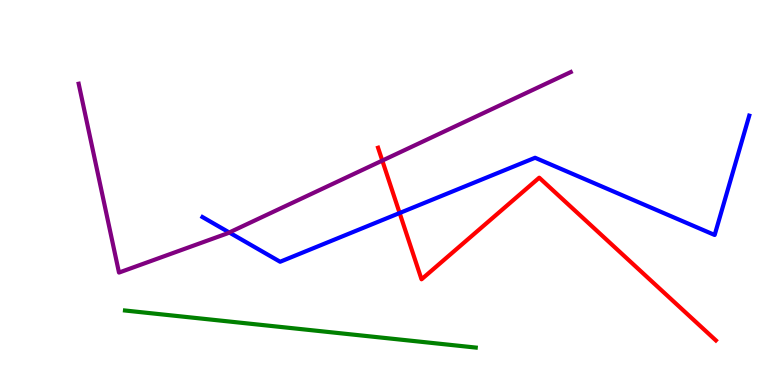[{'lines': ['blue', 'red'], 'intersections': [{'x': 5.16, 'y': 4.47}]}, {'lines': ['green', 'red'], 'intersections': []}, {'lines': ['purple', 'red'], 'intersections': [{'x': 4.93, 'y': 5.83}]}, {'lines': ['blue', 'green'], 'intersections': []}, {'lines': ['blue', 'purple'], 'intersections': [{'x': 2.96, 'y': 3.96}]}, {'lines': ['green', 'purple'], 'intersections': []}]